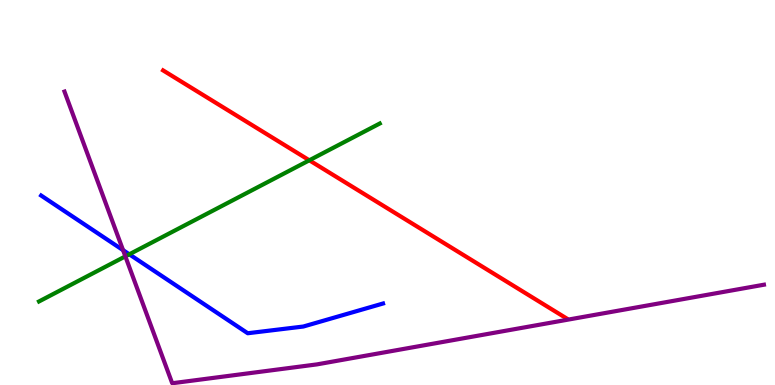[{'lines': ['blue', 'red'], 'intersections': []}, {'lines': ['green', 'red'], 'intersections': [{'x': 3.99, 'y': 5.84}]}, {'lines': ['purple', 'red'], 'intersections': []}, {'lines': ['blue', 'green'], 'intersections': [{'x': 1.67, 'y': 3.39}]}, {'lines': ['blue', 'purple'], 'intersections': [{'x': 1.59, 'y': 3.5}]}, {'lines': ['green', 'purple'], 'intersections': [{'x': 1.62, 'y': 3.34}]}]